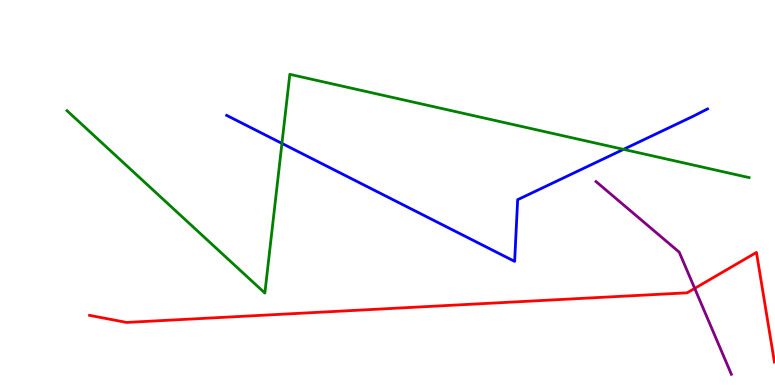[{'lines': ['blue', 'red'], 'intersections': []}, {'lines': ['green', 'red'], 'intersections': []}, {'lines': ['purple', 'red'], 'intersections': [{'x': 8.96, 'y': 2.51}]}, {'lines': ['blue', 'green'], 'intersections': [{'x': 3.64, 'y': 6.28}, {'x': 8.05, 'y': 6.12}]}, {'lines': ['blue', 'purple'], 'intersections': []}, {'lines': ['green', 'purple'], 'intersections': []}]